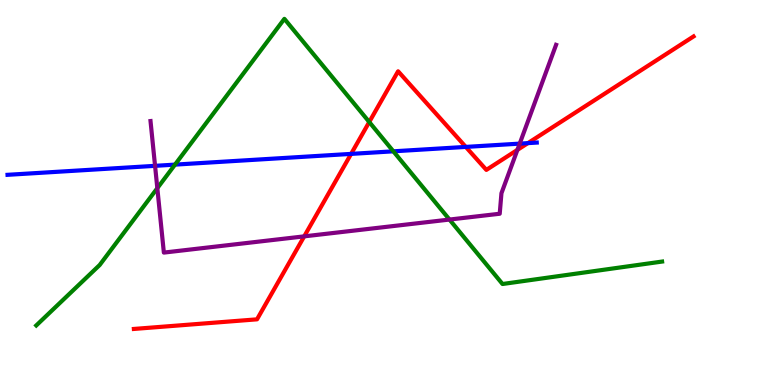[{'lines': ['blue', 'red'], 'intersections': [{'x': 4.53, 'y': 6.0}, {'x': 6.01, 'y': 6.18}, {'x': 6.81, 'y': 6.28}]}, {'lines': ['green', 'red'], 'intersections': [{'x': 4.76, 'y': 6.83}]}, {'lines': ['purple', 'red'], 'intersections': [{'x': 3.93, 'y': 3.86}, {'x': 6.68, 'y': 6.11}]}, {'lines': ['blue', 'green'], 'intersections': [{'x': 2.26, 'y': 5.72}, {'x': 5.08, 'y': 6.07}]}, {'lines': ['blue', 'purple'], 'intersections': [{'x': 2.0, 'y': 5.69}, {'x': 6.71, 'y': 6.27}]}, {'lines': ['green', 'purple'], 'intersections': [{'x': 2.03, 'y': 5.11}, {'x': 5.8, 'y': 4.3}]}]